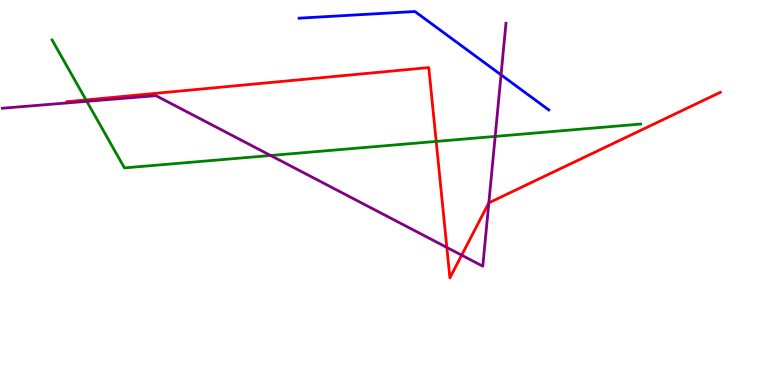[{'lines': ['blue', 'red'], 'intersections': []}, {'lines': ['green', 'red'], 'intersections': [{'x': 1.11, 'y': 7.4}, {'x': 5.63, 'y': 6.33}]}, {'lines': ['purple', 'red'], 'intersections': [{'x': 5.77, 'y': 3.57}, {'x': 5.96, 'y': 3.37}, {'x': 6.31, 'y': 4.73}]}, {'lines': ['blue', 'green'], 'intersections': []}, {'lines': ['blue', 'purple'], 'intersections': [{'x': 6.47, 'y': 8.06}]}, {'lines': ['green', 'purple'], 'intersections': [{'x': 1.12, 'y': 7.37}, {'x': 3.49, 'y': 5.96}, {'x': 6.39, 'y': 6.46}]}]